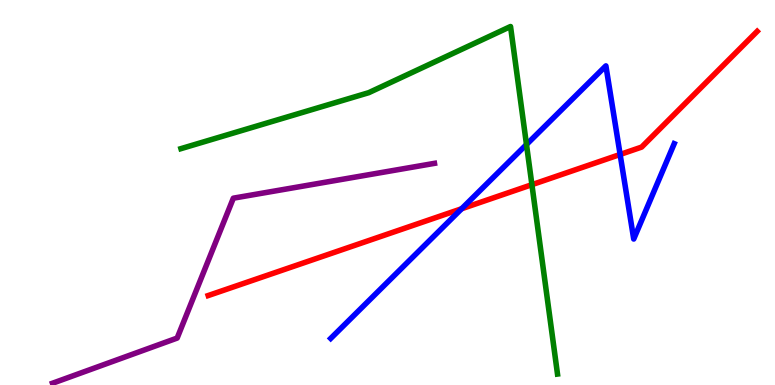[{'lines': ['blue', 'red'], 'intersections': [{'x': 5.96, 'y': 4.58}, {'x': 8.0, 'y': 5.99}]}, {'lines': ['green', 'red'], 'intersections': [{'x': 6.86, 'y': 5.2}]}, {'lines': ['purple', 'red'], 'intersections': []}, {'lines': ['blue', 'green'], 'intersections': [{'x': 6.79, 'y': 6.25}]}, {'lines': ['blue', 'purple'], 'intersections': []}, {'lines': ['green', 'purple'], 'intersections': []}]